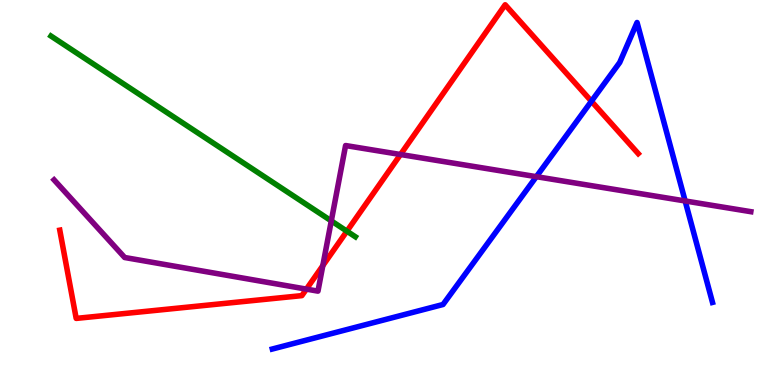[{'lines': ['blue', 'red'], 'intersections': [{'x': 7.63, 'y': 7.37}]}, {'lines': ['green', 'red'], 'intersections': [{'x': 4.48, 'y': 4.0}]}, {'lines': ['purple', 'red'], 'intersections': [{'x': 3.95, 'y': 2.49}, {'x': 4.17, 'y': 3.1}, {'x': 5.17, 'y': 5.99}]}, {'lines': ['blue', 'green'], 'intersections': []}, {'lines': ['blue', 'purple'], 'intersections': [{'x': 6.92, 'y': 5.41}, {'x': 8.84, 'y': 4.78}]}, {'lines': ['green', 'purple'], 'intersections': [{'x': 4.27, 'y': 4.26}]}]